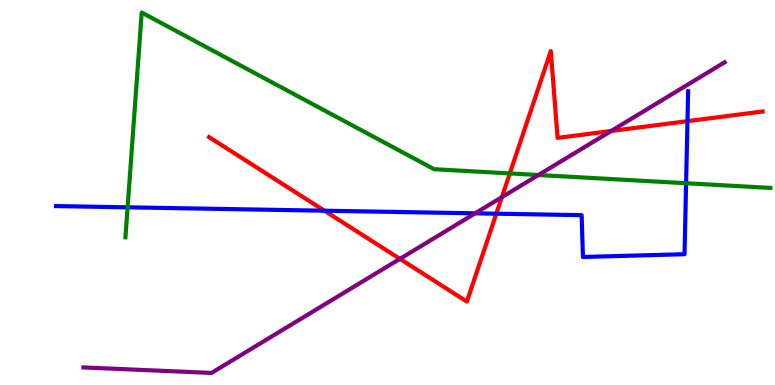[{'lines': ['blue', 'red'], 'intersections': [{'x': 4.19, 'y': 4.53}, {'x': 6.4, 'y': 4.45}, {'x': 8.87, 'y': 6.85}]}, {'lines': ['green', 'red'], 'intersections': [{'x': 6.58, 'y': 5.5}]}, {'lines': ['purple', 'red'], 'intersections': [{'x': 5.16, 'y': 3.28}, {'x': 6.48, 'y': 4.88}, {'x': 7.89, 'y': 6.6}]}, {'lines': ['blue', 'green'], 'intersections': [{'x': 1.65, 'y': 4.62}, {'x': 8.85, 'y': 5.24}]}, {'lines': ['blue', 'purple'], 'intersections': [{'x': 6.13, 'y': 4.46}]}, {'lines': ['green', 'purple'], 'intersections': [{'x': 6.95, 'y': 5.45}]}]